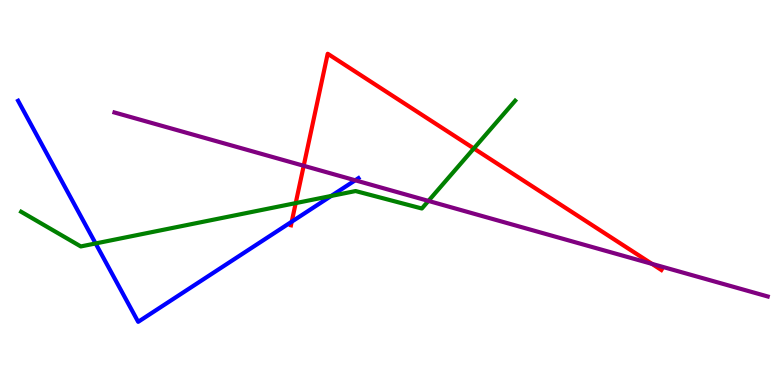[{'lines': ['blue', 'red'], 'intersections': [{'x': 3.76, 'y': 4.24}]}, {'lines': ['green', 'red'], 'intersections': [{'x': 3.82, 'y': 4.72}, {'x': 6.11, 'y': 6.14}]}, {'lines': ['purple', 'red'], 'intersections': [{'x': 3.92, 'y': 5.69}, {'x': 8.41, 'y': 3.15}]}, {'lines': ['blue', 'green'], 'intersections': [{'x': 1.23, 'y': 3.68}, {'x': 4.27, 'y': 4.91}]}, {'lines': ['blue', 'purple'], 'intersections': [{'x': 4.58, 'y': 5.32}]}, {'lines': ['green', 'purple'], 'intersections': [{'x': 5.53, 'y': 4.78}]}]